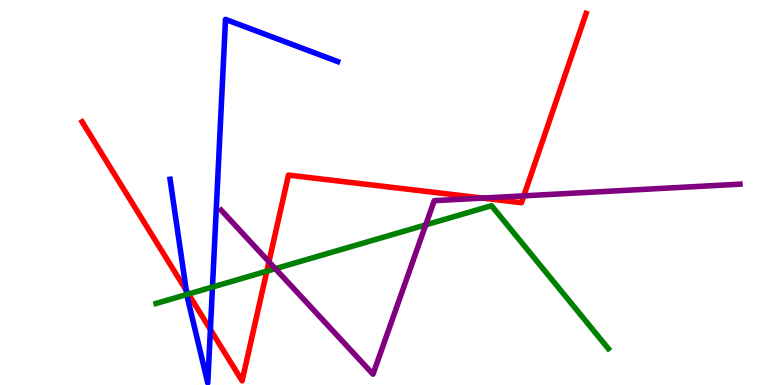[{'lines': ['blue', 'red'], 'intersections': [{'x': 2.4, 'y': 2.45}, {'x': 2.71, 'y': 1.44}]}, {'lines': ['green', 'red'], 'intersections': [{'x': 2.43, 'y': 2.36}, {'x': 3.44, 'y': 2.96}]}, {'lines': ['purple', 'red'], 'intersections': [{'x': 3.47, 'y': 3.2}, {'x': 6.23, 'y': 4.86}, {'x': 6.76, 'y': 4.91}]}, {'lines': ['blue', 'green'], 'intersections': [{'x': 2.41, 'y': 2.35}, {'x': 2.74, 'y': 2.54}]}, {'lines': ['blue', 'purple'], 'intersections': []}, {'lines': ['green', 'purple'], 'intersections': [{'x': 3.55, 'y': 3.02}, {'x': 5.49, 'y': 4.16}]}]